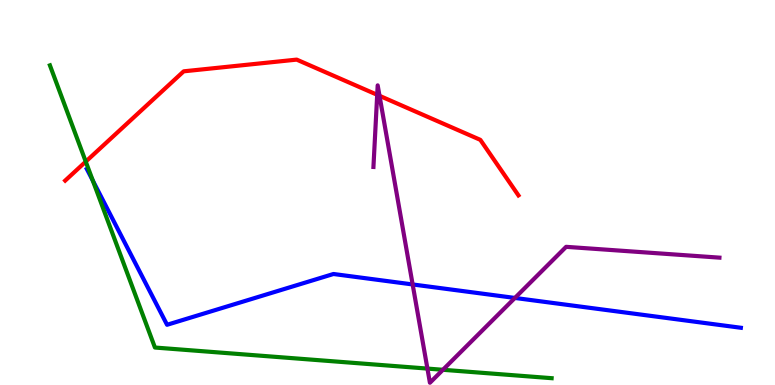[{'lines': ['blue', 'red'], 'intersections': []}, {'lines': ['green', 'red'], 'intersections': [{'x': 1.11, 'y': 5.8}]}, {'lines': ['purple', 'red'], 'intersections': [{'x': 4.87, 'y': 7.54}, {'x': 4.9, 'y': 7.51}]}, {'lines': ['blue', 'green'], 'intersections': [{'x': 1.2, 'y': 5.31}]}, {'lines': ['blue', 'purple'], 'intersections': [{'x': 5.32, 'y': 2.61}, {'x': 6.64, 'y': 2.26}]}, {'lines': ['green', 'purple'], 'intersections': [{'x': 5.52, 'y': 0.426}, {'x': 5.71, 'y': 0.395}]}]